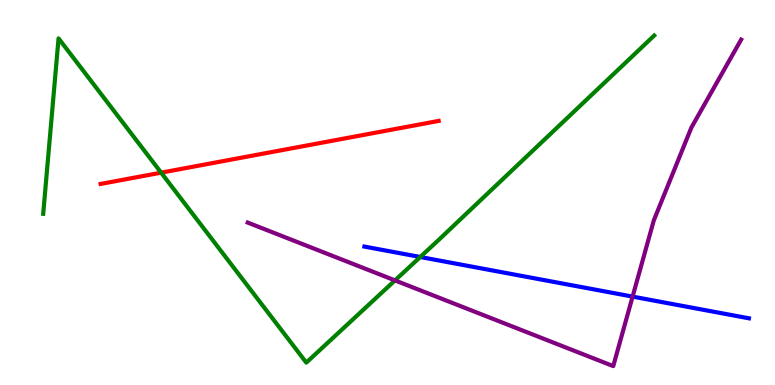[{'lines': ['blue', 'red'], 'intersections': []}, {'lines': ['green', 'red'], 'intersections': [{'x': 2.08, 'y': 5.52}]}, {'lines': ['purple', 'red'], 'intersections': []}, {'lines': ['blue', 'green'], 'intersections': [{'x': 5.42, 'y': 3.32}]}, {'lines': ['blue', 'purple'], 'intersections': [{'x': 8.16, 'y': 2.3}]}, {'lines': ['green', 'purple'], 'intersections': [{'x': 5.1, 'y': 2.72}]}]